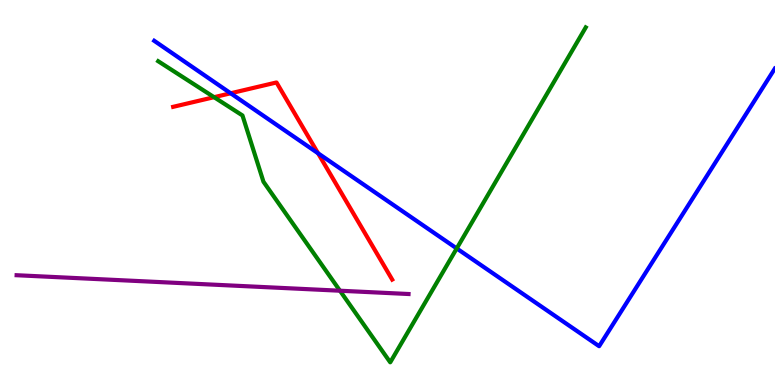[{'lines': ['blue', 'red'], 'intersections': [{'x': 2.98, 'y': 7.58}, {'x': 4.1, 'y': 6.02}]}, {'lines': ['green', 'red'], 'intersections': [{'x': 2.76, 'y': 7.48}]}, {'lines': ['purple', 'red'], 'intersections': []}, {'lines': ['blue', 'green'], 'intersections': [{'x': 5.89, 'y': 3.55}]}, {'lines': ['blue', 'purple'], 'intersections': []}, {'lines': ['green', 'purple'], 'intersections': [{'x': 4.39, 'y': 2.45}]}]